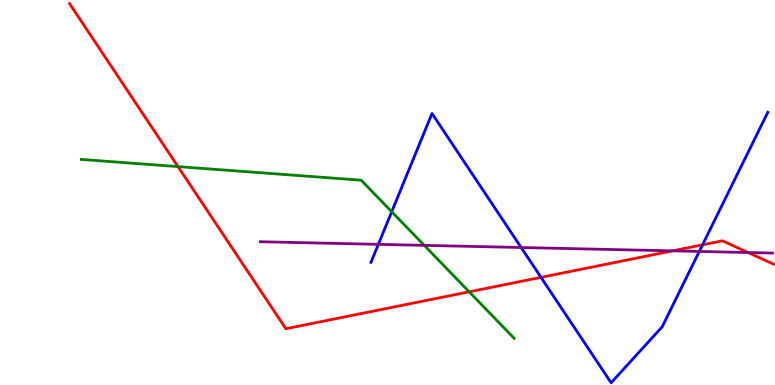[{'lines': ['blue', 'red'], 'intersections': [{'x': 6.98, 'y': 2.8}, {'x': 9.07, 'y': 3.64}]}, {'lines': ['green', 'red'], 'intersections': [{'x': 2.3, 'y': 5.67}, {'x': 6.05, 'y': 2.42}]}, {'lines': ['purple', 'red'], 'intersections': [{'x': 8.68, 'y': 3.48}, {'x': 9.65, 'y': 3.44}]}, {'lines': ['blue', 'green'], 'intersections': [{'x': 5.05, 'y': 4.5}]}, {'lines': ['blue', 'purple'], 'intersections': [{'x': 4.88, 'y': 3.65}, {'x': 6.72, 'y': 3.57}, {'x': 9.02, 'y': 3.47}]}, {'lines': ['green', 'purple'], 'intersections': [{'x': 5.47, 'y': 3.63}]}]